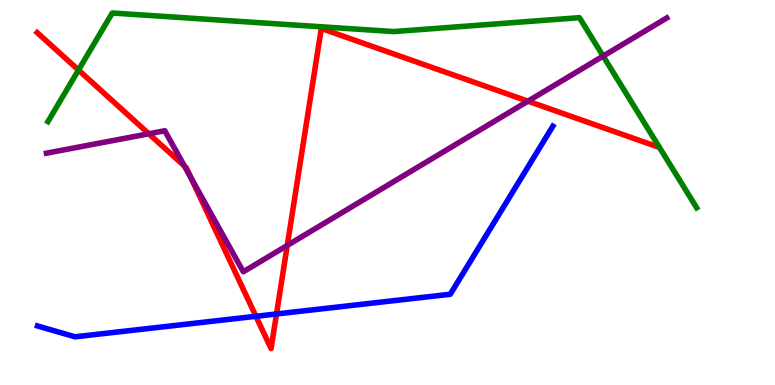[{'lines': ['blue', 'red'], 'intersections': [{'x': 3.3, 'y': 1.78}, {'x': 3.57, 'y': 1.85}]}, {'lines': ['green', 'red'], 'intersections': [{'x': 1.01, 'y': 8.18}]}, {'lines': ['purple', 'red'], 'intersections': [{'x': 1.92, 'y': 6.53}, {'x': 2.38, 'y': 5.69}, {'x': 2.46, 'y': 5.38}, {'x': 3.71, 'y': 3.62}, {'x': 6.81, 'y': 7.37}]}, {'lines': ['blue', 'green'], 'intersections': []}, {'lines': ['blue', 'purple'], 'intersections': []}, {'lines': ['green', 'purple'], 'intersections': [{'x': 7.78, 'y': 8.54}]}]